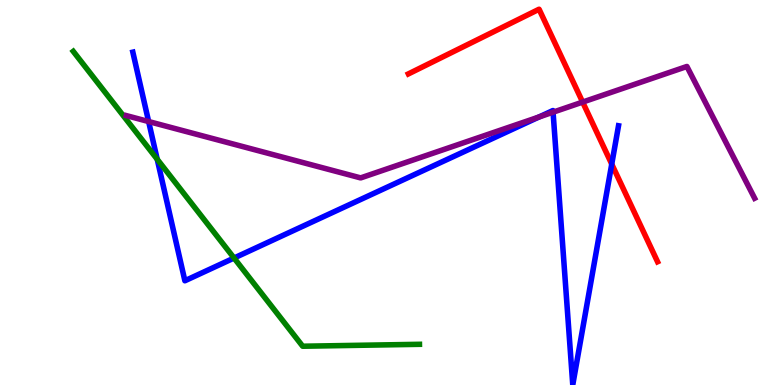[{'lines': ['blue', 'red'], 'intersections': [{'x': 7.89, 'y': 5.74}]}, {'lines': ['green', 'red'], 'intersections': []}, {'lines': ['purple', 'red'], 'intersections': [{'x': 7.52, 'y': 7.35}]}, {'lines': ['blue', 'green'], 'intersections': [{'x': 2.03, 'y': 5.86}, {'x': 3.02, 'y': 3.3}]}, {'lines': ['blue', 'purple'], 'intersections': [{'x': 1.92, 'y': 6.84}, {'x': 6.95, 'y': 6.96}, {'x': 7.14, 'y': 7.09}]}, {'lines': ['green', 'purple'], 'intersections': []}]